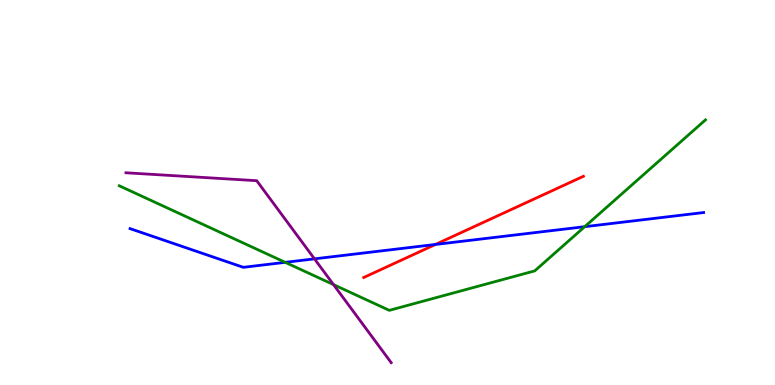[{'lines': ['blue', 'red'], 'intersections': [{'x': 5.62, 'y': 3.65}]}, {'lines': ['green', 'red'], 'intersections': []}, {'lines': ['purple', 'red'], 'intersections': []}, {'lines': ['blue', 'green'], 'intersections': [{'x': 3.68, 'y': 3.19}, {'x': 7.54, 'y': 4.11}]}, {'lines': ['blue', 'purple'], 'intersections': [{'x': 4.06, 'y': 3.28}]}, {'lines': ['green', 'purple'], 'intersections': [{'x': 4.3, 'y': 2.61}]}]